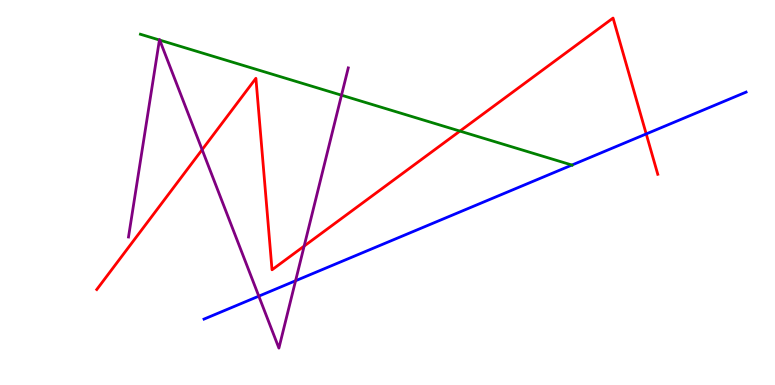[{'lines': ['blue', 'red'], 'intersections': [{'x': 8.34, 'y': 6.52}]}, {'lines': ['green', 'red'], 'intersections': [{'x': 5.93, 'y': 6.59}]}, {'lines': ['purple', 'red'], 'intersections': [{'x': 2.61, 'y': 6.11}, {'x': 3.92, 'y': 3.61}]}, {'lines': ['blue', 'green'], 'intersections': [{'x': 7.38, 'y': 5.71}]}, {'lines': ['blue', 'purple'], 'intersections': [{'x': 3.34, 'y': 2.31}, {'x': 3.81, 'y': 2.71}]}, {'lines': ['green', 'purple'], 'intersections': [{'x': 2.06, 'y': 8.96}, {'x': 2.06, 'y': 8.96}, {'x': 4.41, 'y': 7.53}]}]